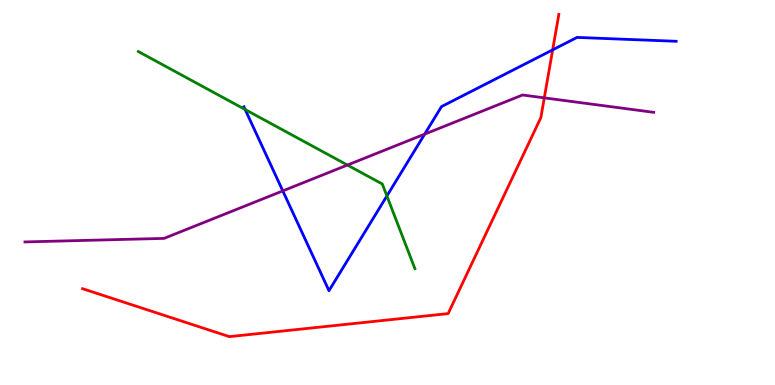[{'lines': ['blue', 'red'], 'intersections': [{'x': 7.13, 'y': 8.7}]}, {'lines': ['green', 'red'], 'intersections': []}, {'lines': ['purple', 'red'], 'intersections': [{'x': 7.02, 'y': 7.46}]}, {'lines': ['blue', 'green'], 'intersections': [{'x': 3.16, 'y': 7.15}, {'x': 4.99, 'y': 4.91}]}, {'lines': ['blue', 'purple'], 'intersections': [{'x': 3.65, 'y': 5.04}, {'x': 5.48, 'y': 6.52}]}, {'lines': ['green', 'purple'], 'intersections': [{'x': 4.48, 'y': 5.71}]}]